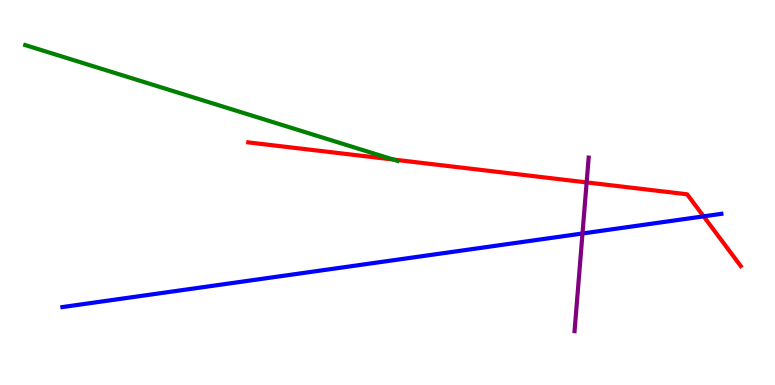[{'lines': ['blue', 'red'], 'intersections': [{'x': 9.08, 'y': 4.38}]}, {'lines': ['green', 'red'], 'intersections': [{'x': 5.07, 'y': 5.86}]}, {'lines': ['purple', 'red'], 'intersections': [{'x': 7.57, 'y': 5.26}]}, {'lines': ['blue', 'green'], 'intersections': []}, {'lines': ['blue', 'purple'], 'intersections': [{'x': 7.52, 'y': 3.94}]}, {'lines': ['green', 'purple'], 'intersections': []}]